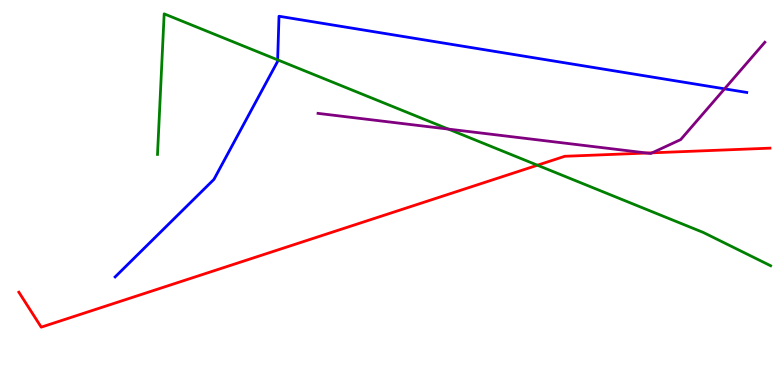[{'lines': ['blue', 'red'], 'intersections': []}, {'lines': ['green', 'red'], 'intersections': [{'x': 6.93, 'y': 5.71}]}, {'lines': ['purple', 'red'], 'intersections': [{'x': 8.35, 'y': 6.03}, {'x': 8.41, 'y': 6.03}]}, {'lines': ['blue', 'green'], 'intersections': [{'x': 3.58, 'y': 8.45}]}, {'lines': ['blue', 'purple'], 'intersections': [{'x': 9.35, 'y': 7.69}]}, {'lines': ['green', 'purple'], 'intersections': [{'x': 5.79, 'y': 6.65}]}]